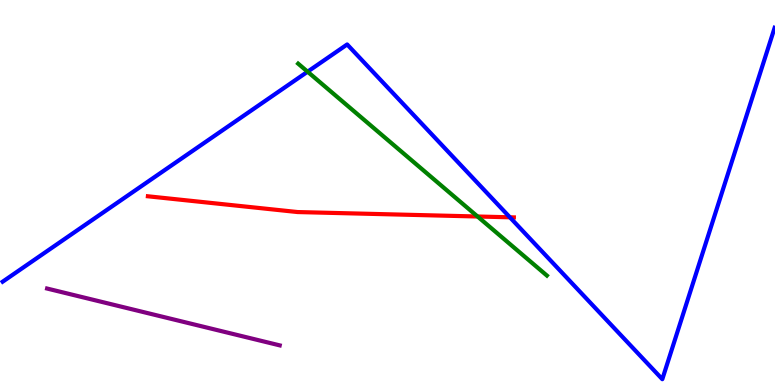[{'lines': ['blue', 'red'], 'intersections': [{'x': 6.58, 'y': 4.36}]}, {'lines': ['green', 'red'], 'intersections': [{'x': 6.16, 'y': 4.38}]}, {'lines': ['purple', 'red'], 'intersections': []}, {'lines': ['blue', 'green'], 'intersections': [{'x': 3.97, 'y': 8.14}]}, {'lines': ['blue', 'purple'], 'intersections': []}, {'lines': ['green', 'purple'], 'intersections': []}]